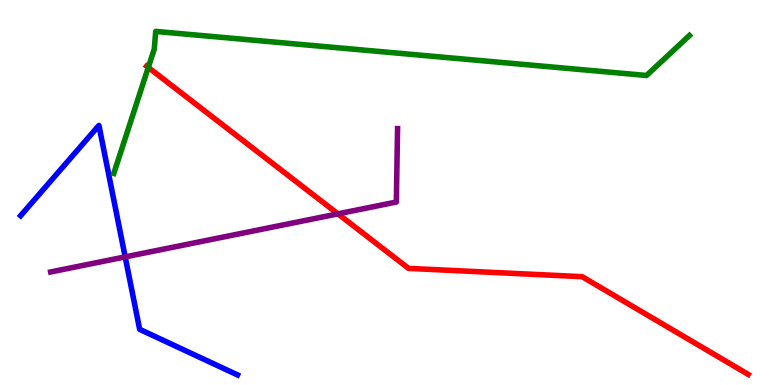[{'lines': ['blue', 'red'], 'intersections': []}, {'lines': ['green', 'red'], 'intersections': [{'x': 1.91, 'y': 8.25}]}, {'lines': ['purple', 'red'], 'intersections': [{'x': 4.36, 'y': 4.45}]}, {'lines': ['blue', 'green'], 'intersections': []}, {'lines': ['blue', 'purple'], 'intersections': [{'x': 1.62, 'y': 3.33}]}, {'lines': ['green', 'purple'], 'intersections': []}]